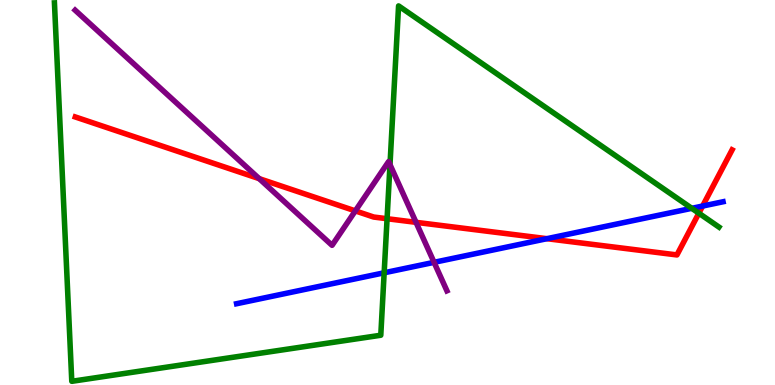[{'lines': ['blue', 'red'], 'intersections': [{'x': 7.06, 'y': 3.8}, {'x': 9.07, 'y': 4.65}]}, {'lines': ['green', 'red'], 'intersections': [{'x': 4.99, 'y': 4.32}, {'x': 9.02, 'y': 4.46}]}, {'lines': ['purple', 'red'], 'intersections': [{'x': 3.34, 'y': 5.36}, {'x': 4.58, 'y': 4.52}, {'x': 5.37, 'y': 4.23}]}, {'lines': ['blue', 'green'], 'intersections': [{'x': 4.96, 'y': 2.91}, {'x': 8.93, 'y': 4.59}]}, {'lines': ['blue', 'purple'], 'intersections': [{'x': 5.6, 'y': 3.19}]}, {'lines': ['green', 'purple'], 'intersections': [{'x': 5.03, 'y': 5.72}]}]